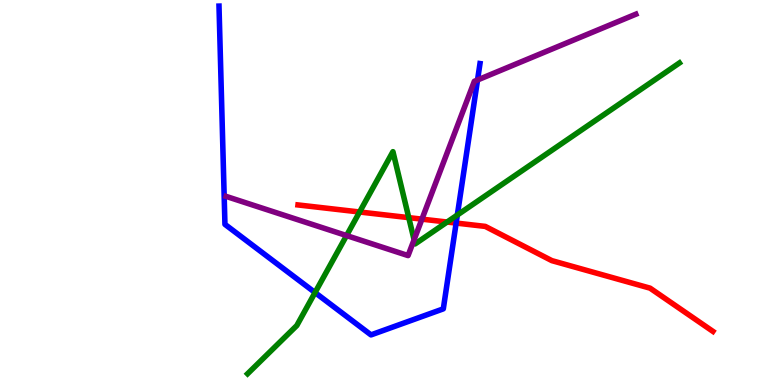[{'lines': ['blue', 'red'], 'intersections': [{'x': 5.89, 'y': 4.21}]}, {'lines': ['green', 'red'], 'intersections': [{'x': 4.64, 'y': 4.49}, {'x': 5.27, 'y': 4.35}, {'x': 5.77, 'y': 4.23}]}, {'lines': ['purple', 'red'], 'intersections': [{'x': 5.44, 'y': 4.31}]}, {'lines': ['blue', 'green'], 'intersections': [{'x': 4.07, 'y': 2.4}, {'x': 5.9, 'y': 4.42}]}, {'lines': ['blue', 'purple'], 'intersections': [{'x': 6.16, 'y': 7.92}]}, {'lines': ['green', 'purple'], 'intersections': [{'x': 4.47, 'y': 3.88}, {'x': 5.34, 'y': 3.77}]}]